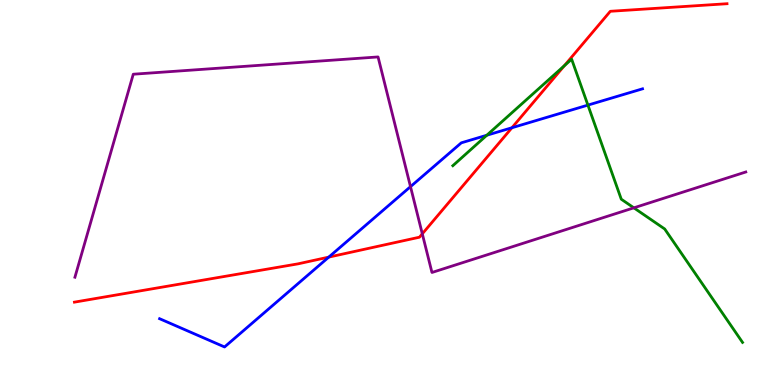[{'lines': ['blue', 'red'], 'intersections': [{'x': 4.24, 'y': 3.32}, {'x': 6.61, 'y': 6.68}]}, {'lines': ['green', 'red'], 'intersections': [{'x': 7.28, 'y': 8.29}]}, {'lines': ['purple', 'red'], 'intersections': [{'x': 5.45, 'y': 3.93}]}, {'lines': ['blue', 'green'], 'intersections': [{'x': 6.28, 'y': 6.49}, {'x': 7.59, 'y': 7.27}]}, {'lines': ['blue', 'purple'], 'intersections': [{'x': 5.3, 'y': 5.15}]}, {'lines': ['green', 'purple'], 'intersections': [{'x': 8.18, 'y': 4.6}]}]